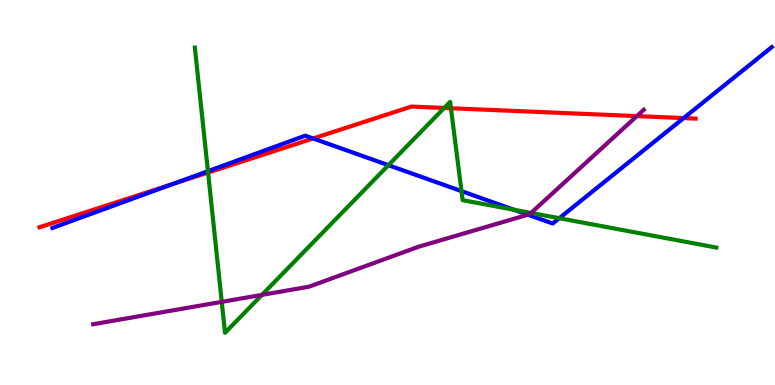[{'lines': ['blue', 'red'], 'intersections': [{'x': 2.23, 'y': 5.22}, {'x': 4.04, 'y': 6.4}, {'x': 8.82, 'y': 6.93}]}, {'lines': ['green', 'red'], 'intersections': [{'x': 2.68, 'y': 5.52}, {'x': 5.73, 'y': 7.2}, {'x': 5.82, 'y': 7.19}]}, {'lines': ['purple', 'red'], 'intersections': [{'x': 8.22, 'y': 6.98}]}, {'lines': ['blue', 'green'], 'intersections': [{'x': 2.68, 'y': 5.55}, {'x': 5.01, 'y': 5.71}, {'x': 5.95, 'y': 5.04}, {'x': 6.63, 'y': 4.55}, {'x': 7.22, 'y': 4.33}]}, {'lines': ['blue', 'purple'], 'intersections': [{'x': 6.81, 'y': 4.42}]}, {'lines': ['green', 'purple'], 'intersections': [{'x': 2.86, 'y': 2.16}, {'x': 3.38, 'y': 2.34}, {'x': 6.85, 'y': 4.47}]}]